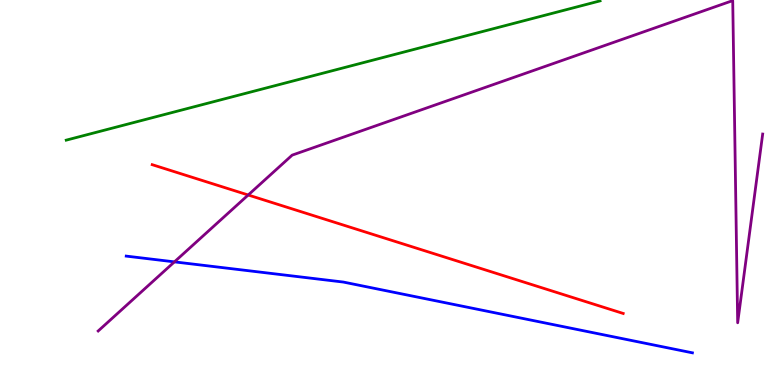[{'lines': ['blue', 'red'], 'intersections': []}, {'lines': ['green', 'red'], 'intersections': []}, {'lines': ['purple', 'red'], 'intersections': [{'x': 3.2, 'y': 4.94}]}, {'lines': ['blue', 'green'], 'intersections': []}, {'lines': ['blue', 'purple'], 'intersections': [{'x': 2.25, 'y': 3.2}]}, {'lines': ['green', 'purple'], 'intersections': []}]